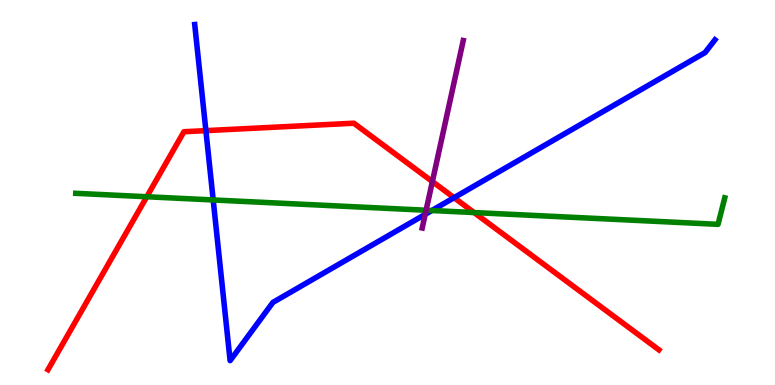[{'lines': ['blue', 'red'], 'intersections': [{'x': 2.66, 'y': 6.61}, {'x': 5.86, 'y': 4.87}]}, {'lines': ['green', 'red'], 'intersections': [{'x': 1.89, 'y': 4.89}, {'x': 6.12, 'y': 4.48}]}, {'lines': ['purple', 'red'], 'intersections': [{'x': 5.58, 'y': 5.28}]}, {'lines': ['blue', 'green'], 'intersections': [{'x': 2.75, 'y': 4.81}, {'x': 5.57, 'y': 4.53}]}, {'lines': ['blue', 'purple'], 'intersections': [{'x': 5.49, 'y': 4.43}]}, {'lines': ['green', 'purple'], 'intersections': [{'x': 5.5, 'y': 4.54}]}]